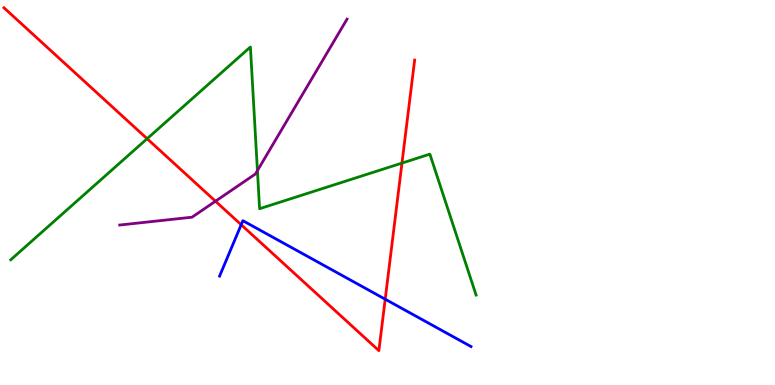[{'lines': ['blue', 'red'], 'intersections': [{'x': 3.11, 'y': 4.16}, {'x': 4.97, 'y': 2.23}]}, {'lines': ['green', 'red'], 'intersections': [{'x': 1.9, 'y': 6.4}, {'x': 5.19, 'y': 5.76}]}, {'lines': ['purple', 'red'], 'intersections': [{'x': 2.78, 'y': 4.77}]}, {'lines': ['blue', 'green'], 'intersections': []}, {'lines': ['blue', 'purple'], 'intersections': []}, {'lines': ['green', 'purple'], 'intersections': [{'x': 3.32, 'y': 5.57}]}]